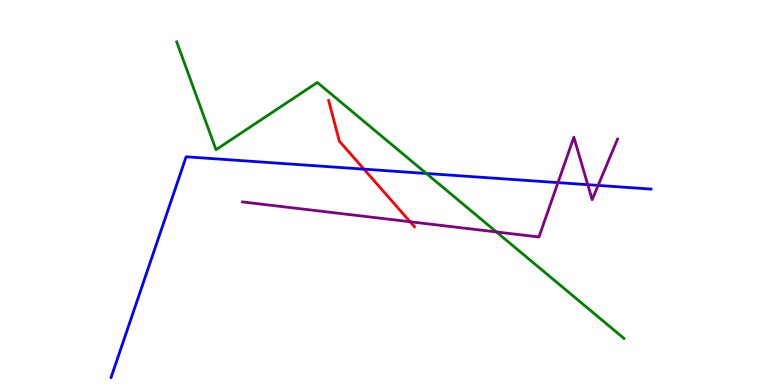[{'lines': ['blue', 'red'], 'intersections': [{'x': 4.7, 'y': 5.61}]}, {'lines': ['green', 'red'], 'intersections': []}, {'lines': ['purple', 'red'], 'intersections': [{'x': 5.29, 'y': 4.24}]}, {'lines': ['blue', 'green'], 'intersections': [{'x': 5.5, 'y': 5.49}]}, {'lines': ['blue', 'purple'], 'intersections': [{'x': 7.2, 'y': 5.26}, {'x': 7.58, 'y': 5.2}, {'x': 7.72, 'y': 5.18}]}, {'lines': ['green', 'purple'], 'intersections': [{'x': 6.41, 'y': 3.98}]}]